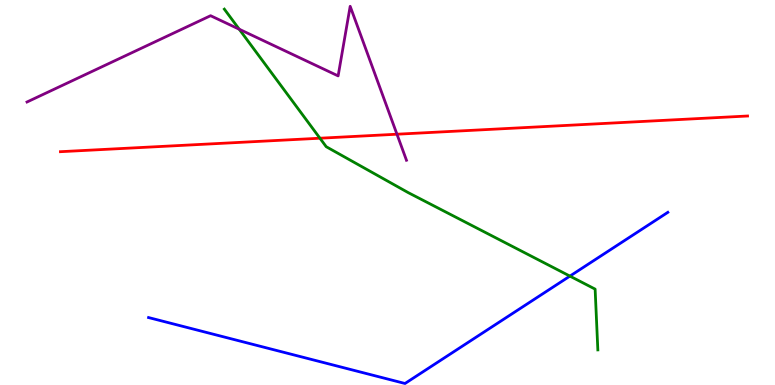[{'lines': ['blue', 'red'], 'intersections': []}, {'lines': ['green', 'red'], 'intersections': [{'x': 4.13, 'y': 6.41}]}, {'lines': ['purple', 'red'], 'intersections': [{'x': 5.12, 'y': 6.51}]}, {'lines': ['blue', 'green'], 'intersections': [{'x': 7.35, 'y': 2.83}]}, {'lines': ['blue', 'purple'], 'intersections': []}, {'lines': ['green', 'purple'], 'intersections': [{'x': 3.09, 'y': 9.24}]}]